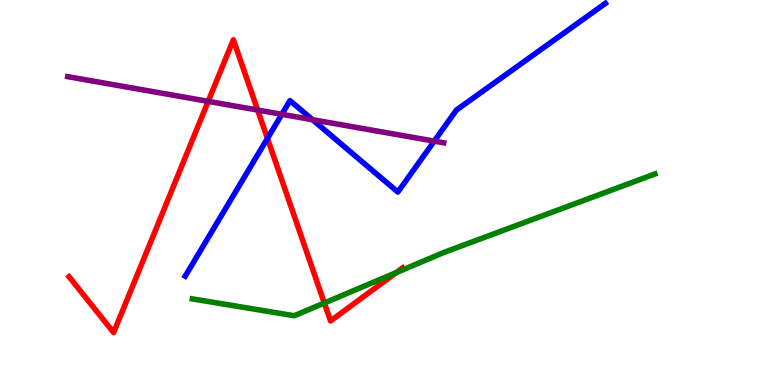[{'lines': ['blue', 'red'], 'intersections': [{'x': 3.45, 'y': 6.4}]}, {'lines': ['green', 'red'], 'intersections': [{'x': 4.18, 'y': 2.13}, {'x': 5.11, 'y': 2.92}]}, {'lines': ['purple', 'red'], 'intersections': [{'x': 2.69, 'y': 7.37}, {'x': 3.32, 'y': 7.14}]}, {'lines': ['blue', 'green'], 'intersections': []}, {'lines': ['blue', 'purple'], 'intersections': [{'x': 3.64, 'y': 7.03}, {'x': 4.03, 'y': 6.89}, {'x': 5.6, 'y': 6.33}]}, {'lines': ['green', 'purple'], 'intersections': []}]